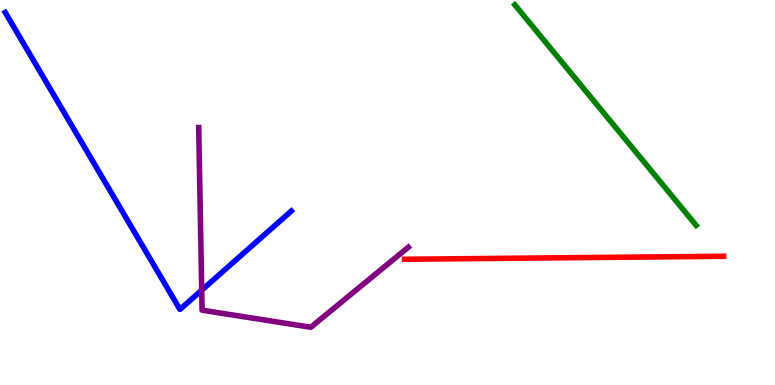[{'lines': ['blue', 'red'], 'intersections': []}, {'lines': ['green', 'red'], 'intersections': []}, {'lines': ['purple', 'red'], 'intersections': []}, {'lines': ['blue', 'green'], 'intersections': []}, {'lines': ['blue', 'purple'], 'intersections': [{'x': 2.6, 'y': 2.46}]}, {'lines': ['green', 'purple'], 'intersections': []}]